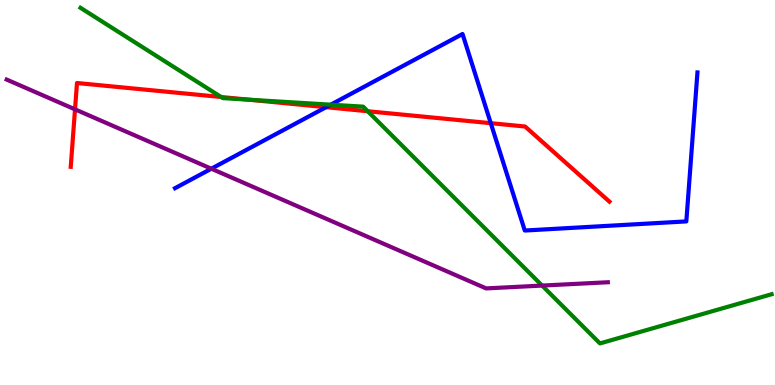[{'lines': ['blue', 'red'], 'intersections': [{'x': 4.21, 'y': 7.22}, {'x': 6.33, 'y': 6.8}]}, {'lines': ['green', 'red'], 'intersections': [{'x': 2.85, 'y': 7.48}, {'x': 3.21, 'y': 7.41}, {'x': 4.75, 'y': 7.11}]}, {'lines': ['purple', 'red'], 'intersections': [{'x': 0.968, 'y': 7.16}]}, {'lines': ['blue', 'green'], 'intersections': [{'x': 4.27, 'y': 7.28}]}, {'lines': ['blue', 'purple'], 'intersections': [{'x': 2.73, 'y': 5.62}]}, {'lines': ['green', 'purple'], 'intersections': [{'x': 7.0, 'y': 2.58}]}]